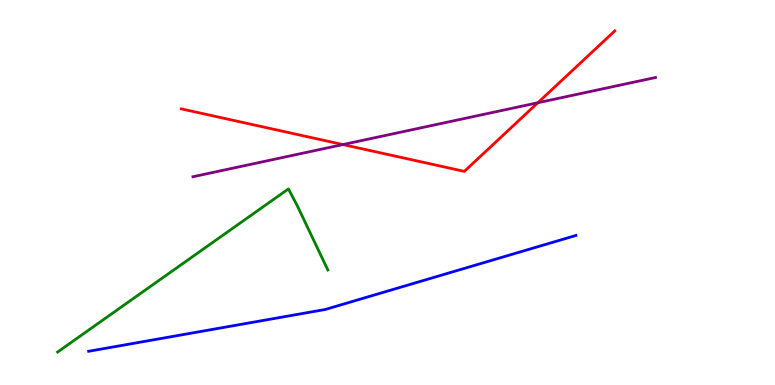[{'lines': ['blue', 'red'], 'intersections': []}, {'lines': ['green', 'red'], 'intersections': []}, {'lines': ['purple', 'red'], 'intersections': [{'x': 4.42, 'y': 6.25}, {'x': 6.94, 'y': 7.33}]}, {'lines': ['blue', 'green'], 'intersections': []}, {'lines': ['blue', 'purple'], 'intersections': []}, {'lines': ['green', 'purple'], 'intersections': []}]